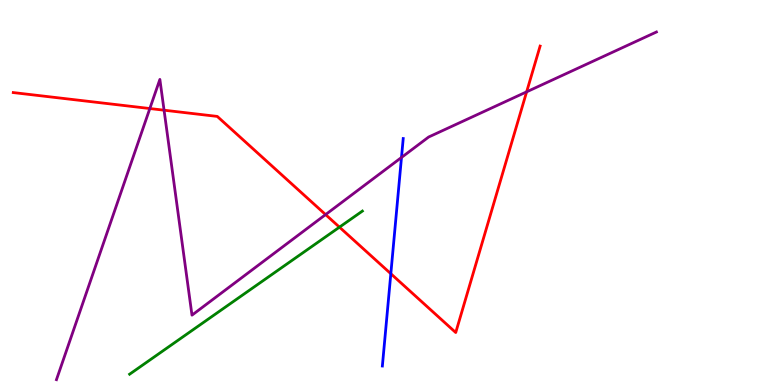[{'lines': ['blue', 'red'], 'intersections': [{'x': 5.04, 'y': 2.89}]}, {'lines': ['green', 'red'], 'intersections': [{'x': 4.38, 'y': 4.1}]}, {'lines': ['purple', 'red'], 'intersections': [{'x': 1.93, 'y': 7.18}, {'x': 2.12, 'y': 7.14}, {'x': 4.2, 'y': 4.43}, {'x': 6.8, 'y': 7.61}]}, {'lines': ['blue', 'green'], 'intersections': []}, {'lines': ['blue', 'purple'], 'intersections': [{'x': 5.18, 'y': 5.91}]}, {'lines': ['green', 'purple'], 'intersections': []}]